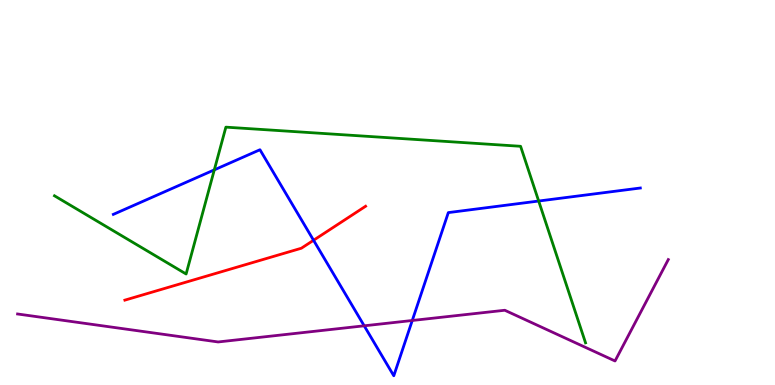[{'lines': ['blue', 'red'], 'intersections': [{'x': 4.05, 'y': 3.76}]}, {'lines': ['green', 'red'], 'intersections': []}, {'lines': ['purple', 'red'], 'intersections': []}, {'lines': ['blue', 'green'], 'intersections': [{'x': 2.77, 'y': 5.59}, {'x': 6.95, 'y': 4.78}]}, {'lines': ['blue', 'purple'], 'intersections': [{'x': 4.7, 'y': 1.54}, {'x': 5.32, 'y': 1.68}]}, {'lines': ['green', 'purple'], 'intersections': []}]